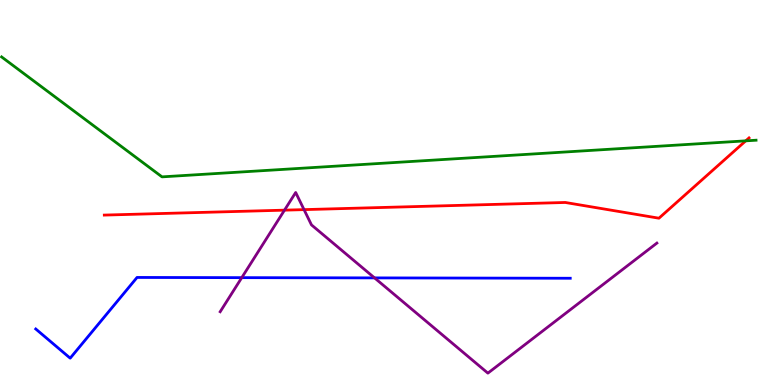[{'lines': ['blue', 'red'], 'intersections': []}, {'lines': ['green', 'red'], 'intersections': [{'x': 9.62, 'y': 6.34}]}, {'lines': ['purple', 'red'], 'intersections': [{'x': 3.67, 'y': 4.54}, {'x': 3.92, 'y': 4.56}]}, {'lines': ['blue', 'green'], 'intersections': []}, {'lines': ['blue', 'purple'], 'intersections': [{'x': 3.12, 'y': 2.79}, {'x': 4.83, 'y': 2.78}]}, {'lines': ['green', 'purple'], 'intersections': []}]